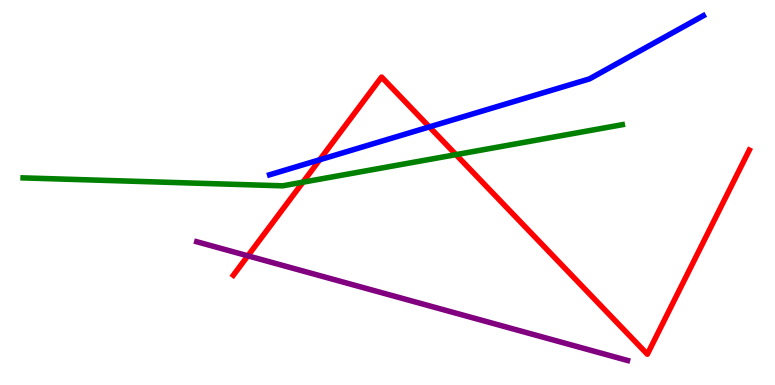[{'lines': ['blue', 'red'], 'intersections': [{'x': 4.13, 'y': 5.85}, {'x': 5.54, 'y': 6.7}]}, {'lines': ['green', 'red'], 'intersections': [{'x': 3.91, 'y': 5.27}, {'x': 5.88, 'y': 5.98}]}, {'lines': ['purple', 'red'], 'intersections': [{'x': 3.2, 'y': 3.36}]}, {'lines': ['blue', 'green'], 'intersections': []}, {'lines': ['blue', 'purple'], 'intersections': []}, {'lines': ['green', 'purple'], 'intersections': []}]